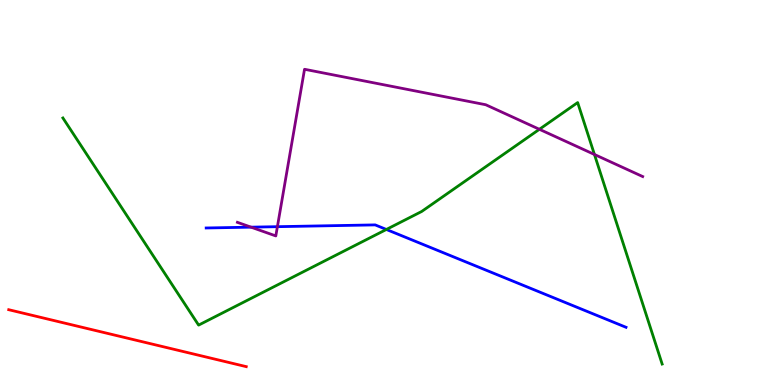[{'lines': ['blue', 'red'], 'intersections': []}, {'lines': ['green', 'red'], 'intersections': []}, {'lines': ['purple', 'red'], 'intersections': []}, {'lines': ['blue', 'green'], 'intersections': [{'x': 4.99, 'y': 4.04}]}, {'lines': ['blue', 'purple'], 'intersections': [{'x': 3.24, 'y': 4.1}, {'x': 3.58, 'y': 4.11}]}, {'lines': ['green', 'purple'], 'intersections': [{'x': 6.96, 'y': 6.64}, {'x': 7.67, 'y': 5.99}]}]